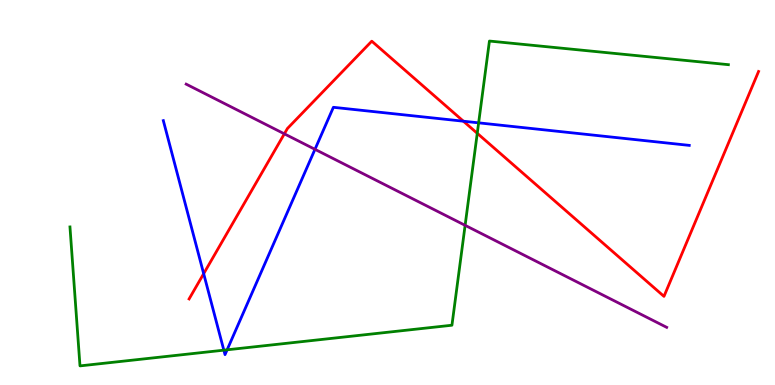[{'lines': ['blue', 'red'], 'intersections': [{'x': 2.63, 'y': 2.89}, {'x': 5.98, 'y': 6.85}]}, {'lines': ['green', 'red'], 'intersections': [{'x': 6.16, 'y': 6.54}]}, {'lines': ['purple', 'red'], 'intersections': [{'x': 3.67, 'y': 6.52}]}, {'lines': ['blue', 'green'], 'intersections': [{'x': 2.89, 'y': 0.905}, {'x': 2.93, 'y': 0.914}, {'x': 6.18, 'y': 6.81}]}, {'lines': ['blue', 'purple'], 'intersections': [{'x': 4.06, 'y': 6.12}]}, {'lines': ['green', 'purple'], 'intersections': [{'x': 6.0, 'y': 4.15}]}]